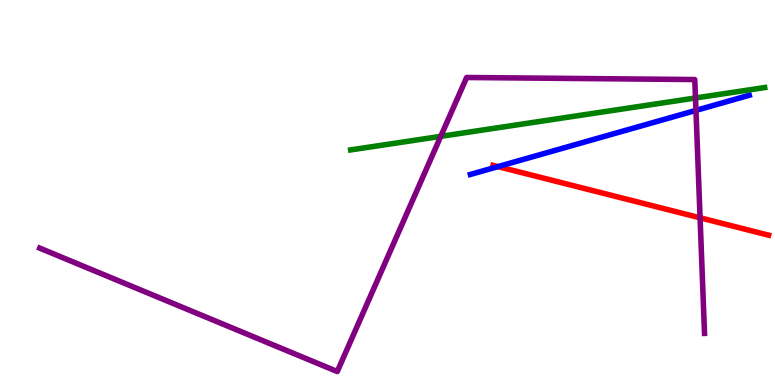[{'lines': ['blue', 'red'], 'intersections': [{'x': 6.43, 'y': 5.67}]}, {'lines': ['green', 'red'], 'intersections': []}, {'lines': ['purple', 'red'], 'intersections': [{'x': 9.03, 'y': 4.34}]}, {'lines': ['blue', 'green'], 'intersections': []}, {'lines': ['blue', 'purple'], 'intersections': [{'x': 8.98, 'y': 7.13}]}, {'lines': ['green', 'purple'], 'intersections': [{'x': 5.69, 'y': 6.46}, {'x': 8.97, 'y': 7.46}]}]